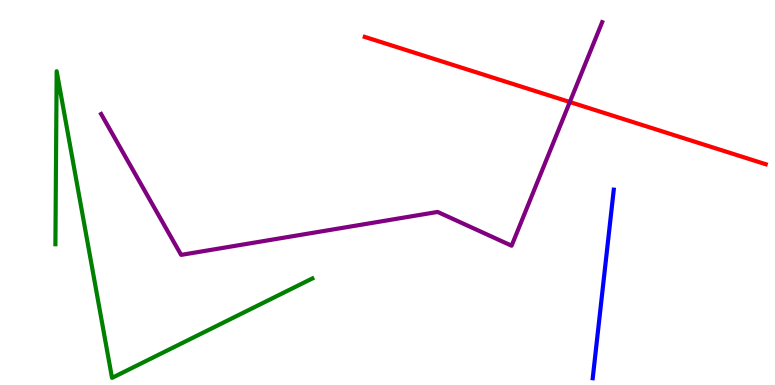[{'lines': ['blue', 'red'], 'intersections': []}, {'lines': ['green', 'red'], 'intersections': []}, {'lines': ['purple', 'red'], 'intersections': [{'x': 7.35, 'y': 7.35}]}, {'lines': ['blue', 'green'], 'intersections': []}, {'lines': ['blue', 'purple'], 'intersections': []}, {'lines': ['green', 'purple'], 'intersections': []}]